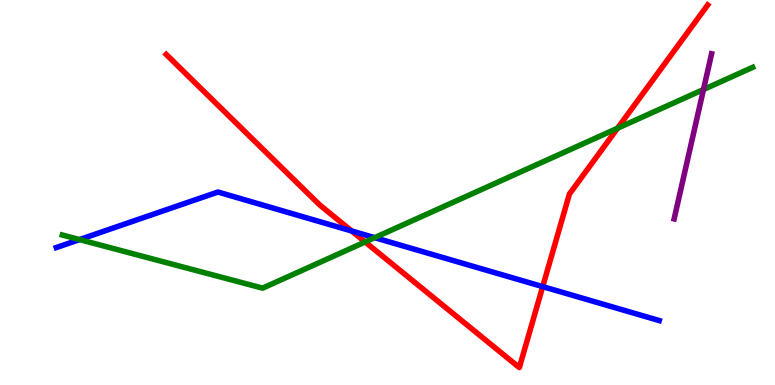[{'lines': ['blue', 'red'], 'intersections': [{'x': 4.54, 'y': 4.0}, {'x': 7.0, 'y': 2.56}]}, {'lines': ['green', 'red'], 'intersections': [{'x': 4.71, 'y': 3.72}, {'x': 7.97, 'y': 6.67}]}, {'lines': ['purple', 'red'], 'intersections': []}, {'lines': ['blue', 'green'], 'intersections': [{'x': 1.03, 'y': 3.78}, {'x': 4.83, 'y': 3.83}]}, {'lines': ['blue', 'purple'], 'intersections': []}, {'lines': ['green', 'purple'], 'intersections': [{'x': 9.08, 'y': 7.68}]}]